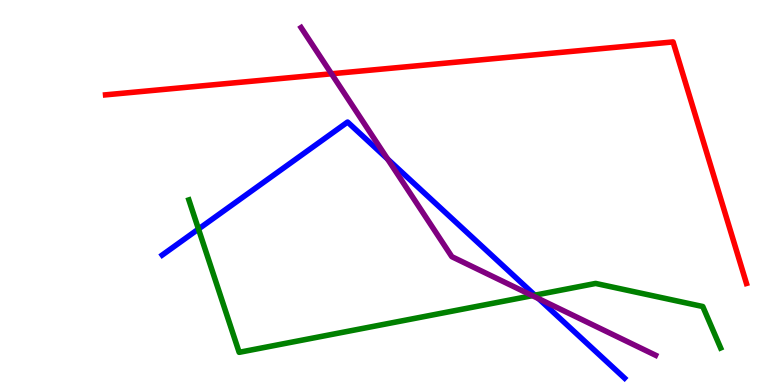[{'lines': ['blue', 'red'], 'intersections': []}, {'lines': ['green', 'red'], 'intersections': []}, {'lines': ['purple', 'red'], 'intersections': [{'x': 4.28, 'y': 8.08}]}, {'lines': ['blue', 'green'], 'intersections': [{'x': 2.56, 'y': 4.05}, {'x': 6.9, 'y': 2.33}]}, {'lines': ['blue', 'purple'], 'intersections': [{'x': 5.0, 'y': 5.87}, {'x': 6.95, 'y': 2.24}]}, {'lines': ['green', 'purple'], 'intersections': [{'x': 6.87, 'y': 2.32}]}]